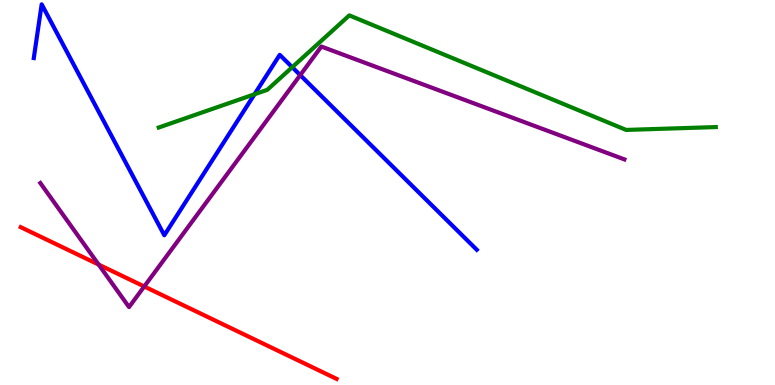[{'lines': ['blue', 'red'], 'intersections': []}, {'lines': ['green', 'red'], 'intersections': []}, {'lines': ['purple', 'red'], 'intersections': [{'x': 1.27, 'y': 3.13}, {'x': 1.86, 'y': 2.56}]}, {'lines': ['blue', 'green'], 'intersections': [{'x': 3.28, 'y': 7.55}, {'x': 3.77, 'y': 8.25}]}, {'lines': ['blue', 'purple'], 'intersections': [{'x': 3.87, 'y': 8.05}]}, {'lines': ['green', 'purple'], 'intersections': []}]